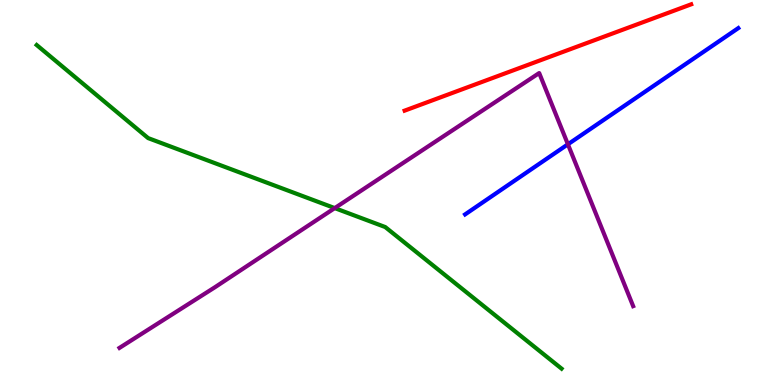[{'lines': ['blue', 'red'], 'intersections': []}, {'lines': ['green', 'red'], 'intersections': []}, {'lines': ['purple', 'red'], 'intersections': []}, {'lines': ['blue', 'green'], 'intersections': []}, {'lines': ['blue', 'purple'], 'intersections': [{'x': 7.33, 'y': 6.25}]}, {'lines': ['green', 'purple'], 'intersections': [{'x': 4.32, 'y': 4.59}]}]